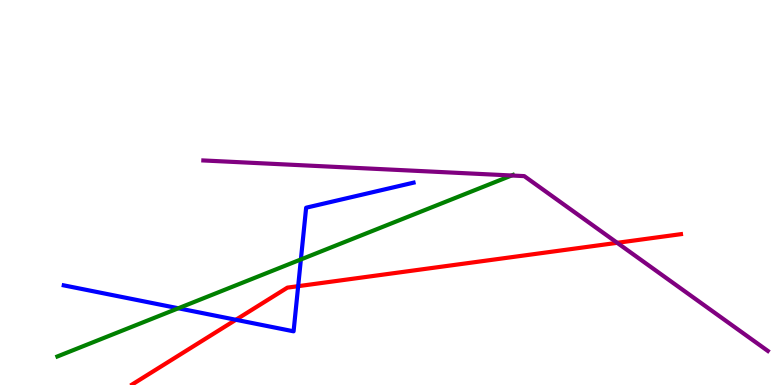[{'lines': ['blue', 'red'], 'intersections': [{'x': 3.04, 'y': 1.69}, {'x': 3.85, 'y': 2.57}]}, {'lines': ['green', 'red'], 'intersections': []}, {'lines': ['purple', 'red'], 'intersections': [{'x': 7.96, 'y': 3.69}]}, {'lines': ['blue', 'green'], 'intersections': [{'x': 2.3, 'y': 1.99}, {'x': 3.88, 'y': 3.26}]}, {'lines': ['blue', 'purple'], 'intersections': []}, {'lines': ['green', 'purple'], 'intersections': [{'x': 6.6, 'y': 5.44}]}]